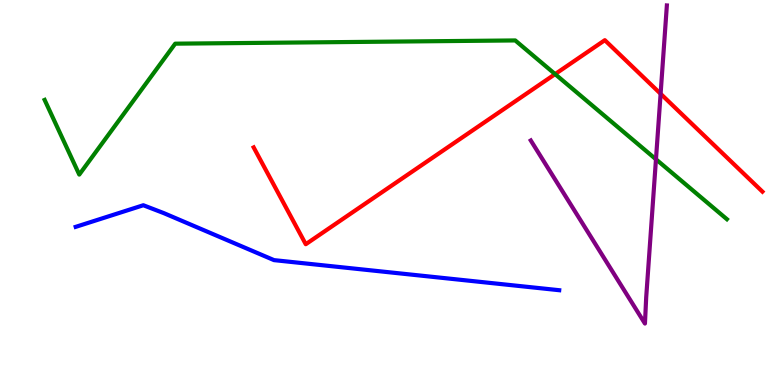[{'lines': ['blue', 'red'], 'intersections': []}, {'lines': ['green', 'red'], 'intersections': [{'x': 7.16, 'y': 8.08}]}, {'lines': ['purple', 'red'], 'intersections': [{'x': 8.52, 'y': 7.56}]}, {'lines': ['blue', 'green'], 'intersections': []}, {'lines': ['blue', 'purple'], 'intersections': []}, {'lines': ['green', 'purple'], 'intersections': [{'x': 8.46, 'y': 5.86}]}]